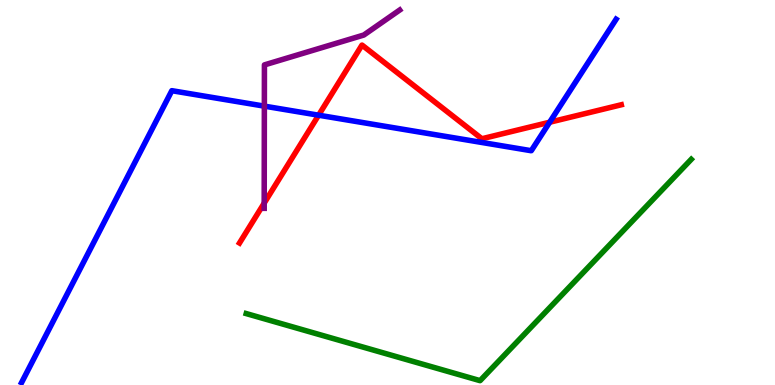[{'lines': ['blue', 'red'], 'intersections': [{'x': 4.11, 'y': 7.01}, {'x': 7.09, 'y': 6.82}]}, {'lines': ['green', 'red'], 'intersections': []}, {'lines': ['purple', 'red'], 'intersections': [{'x': 3.41, 'y': 4.72}]}, {'lines': ['blue', 'green'], 'intersections': []}, {'lines': ['blue', 'purple'], 'intersections': [{'x': 3.41, 'y': 7.24}]}, {'lines': ['green', 'purple'], 'intersections': []}]